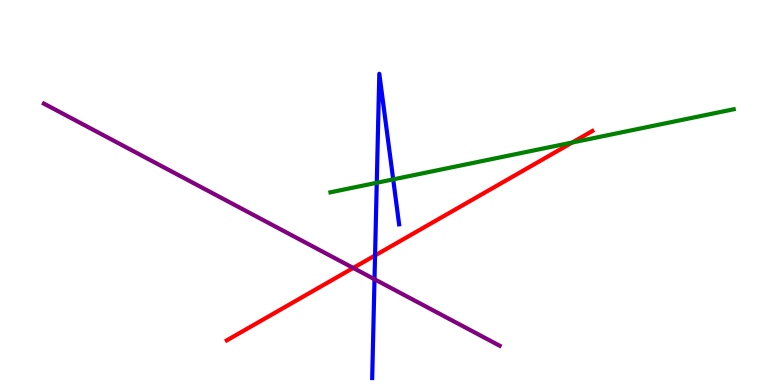[{'lines': ['blue', 'red'], 'intersections': [{'x': 4.84, 'y': 3.36}]}, {'lines': ['green', 'red'], 'intersections': [{'x': 7.38, 'y': 6.3}]}, {'lines': ['purple', 'red'], 'intersections': [{'x': 4.56, 'y': 3.04}]}, {'lines': ['blue', 'green'], 'intersections': [{'x': 4.86, 'y': 5.25}, {'x': 5.07, 'y': 5.34}]}, {'lines': ['blue', 'purple'], 'intersections': [{'x': 4.83, 'y': 2.75}]}, {'lines': ['green', 'purple'], 'intersections': []}]